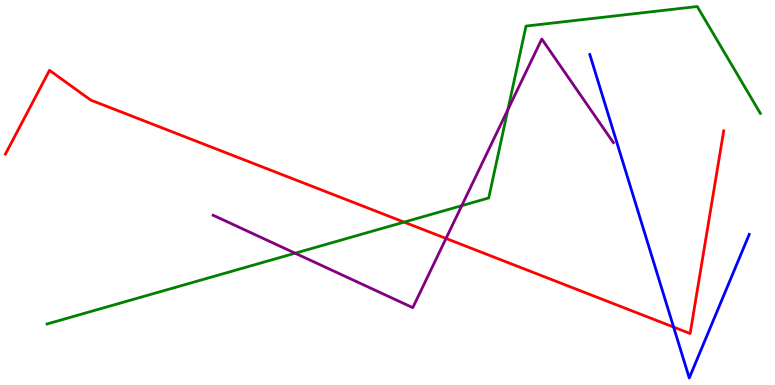[{'lines': ['blue', 'red'], 'intersections': [{'x': 8.69, 'y': 1.5}]}, {'lines': ['green', 'red'], 'intersections': [{'x': 5.21, 'y': 4.23}]}, {'lines': ['purple', 'red'], 'intersections': [{'x': 5.76, 'y': 3.81}]}, {'lines': ['blue', 'green'], 'intersections': []}, {'lines': ['blue', 'purple'], 'intersections': []}, {'lines': ['green', 'purple'], 'intersections': [{'x': 3.81, 'y': 3.42}, {'x': 5.96, 'y': 4.66}, {'x': 6.55, 'y': 7.15}]}]